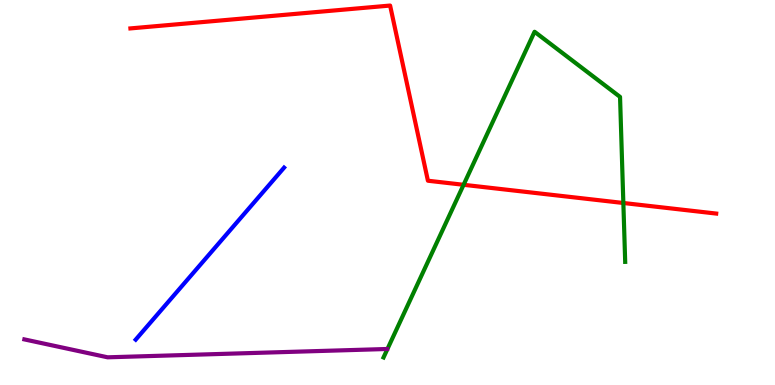[{'lines': ['blue', 'red'], 'intersections': []}, {'lines': ['green', 'red'], 'intersections': [{'x': 5.98, 'y': 5.2}, {'x': 8.04, 'y': 4.73}]}, {'lines': ['purple', 'red'], 'intersections': []}, {'lines': ['blue', 'green'], 'intersections': []}, {'lines': ['blue', 'purple'], 'intersections': []}, {'lines': ['green', 'purple'], 'intersections': []}]